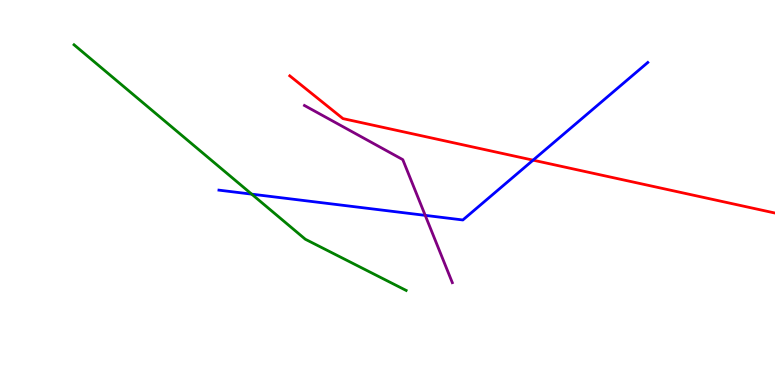[{'lines': ['blue', 'red'], 'intersections': [{'x': 6.88, 'y': 5.84}]}, {'lines': ['green', 'red'], 'intersections': []}, {'lines': ['purple', 'red'], 'intersections': []}, {'lines': ['blue', 'green'], 'intersections': [{'x': 3.25, 'y': 4.96}]}, {'lines': ['blue', 'purple'], 'intersections': [{'x': 5.49, 'y': 4.41}]}, {'lines': ['green', 'purple'], 'intersections': []}]